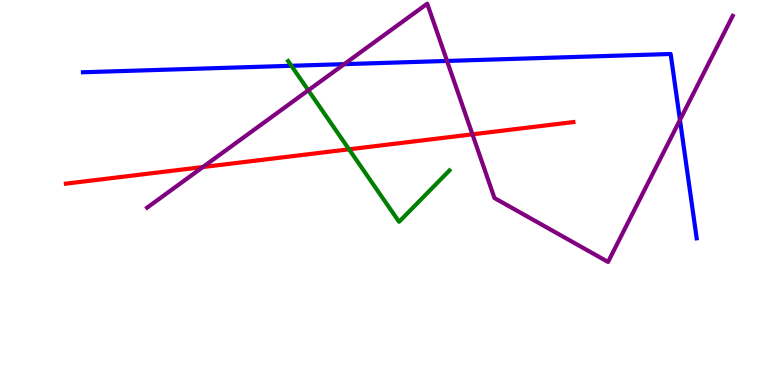[{'lines': ['blue', 'red'], 'intersections': []}, {'lines': ['green', 'red'], 'intersections': [{'x': 4.5, 'y': 6.12}]}, {'lines': ['purple', 'red'], 'intersections': [{'x': 2.62, 'y': 5.66}, {'x': 6.1, 'y': 6.51}]}, {'lines': ['blue', 'green'], 'intersections': [{'x': 3.76, 'y': 8.29}]}, {'lines': ['blue', 'purple'], 'intersections': [{'x': 4.44, 'y': 8.33}, {'x': 5.77, 'y': 8.42}, {'x': 8.77, 'y': 6.88}]}, {'lines': ['green', 'purple'], 'intersections': [{'x': 3.98, 'y': 7.65}]}]